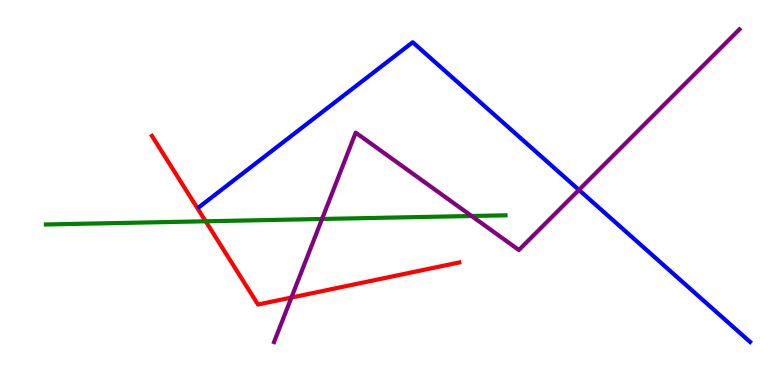[{'lines': ['blue', 'red'], 'intersections': []}, {'lines': ['green', 'red'], 'intersections': [{'x': 2.65, 'y': 4.25}]}, {'lines': ['purple', 'red'], 'intersections': [{'x': 3.76, 'y': 2.27}]}, {'lines': ['blue', 'green'], 'intersections': []}, {'lines': ['blue', 'purple'], 'intersections': [{'x': 7.47, 'y': 5.07}]}, {'lines': ['green', 'purple'], 'intersections': [{'x': 4.16, 'y': 4.31}, {'x': 6.09, 'y': 4.39}]}]